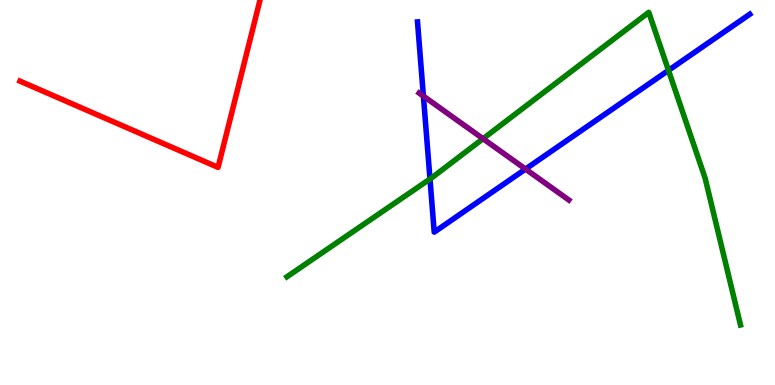[{'lines': ['blue', 'red'], 'intersections': []}, {'lines': ['green', 'red'], 'intersections': []}, {'lines': ['purple', 'red'], 'intersections': []}, {'lines': ['blue', 'green'], 'intersections': [{'x': 5.55, 'y': 5.35}, {'x': 8.63, 'y': 8.17}]}, {'lines': ['blue', 'purple'], 'intersections': [{'x': 5.46, 'y': 7.5}, {'x': 6.78, 'y': 5.61}]}, {'lines': ['green', 'purple'], 'intersections': [{'x': 6.23, 'y': 6.4}]}]